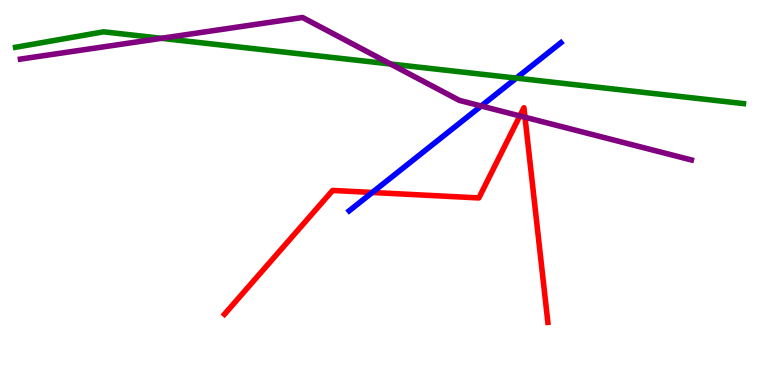[{'lines': ['blue', 'red'], 'intersections': [{'x': 4.8, 'y': 5.0}]}, {'lines': ['green', 'red'], 'intersections': []}, {'lines': ['purple', 'red'], 'intersections': [{'x': 6.71, 'y': 6.99}, {'x': 6.77, 'y': 6.95}]}, {'lines': ['blue', 'green'], 'intersections': [{'x': 6.66, 'y': 7.97}]}, {'lines': ['blue', 'purple'], 'intersections': [{'x': 6.21, 'y': 7.25}]}, {'lines': ['green', 'purple'], 'intersections': [{'x': 2.08, 'y': 9.0}, {'x': 5.04, 'y': 8.34}]}]